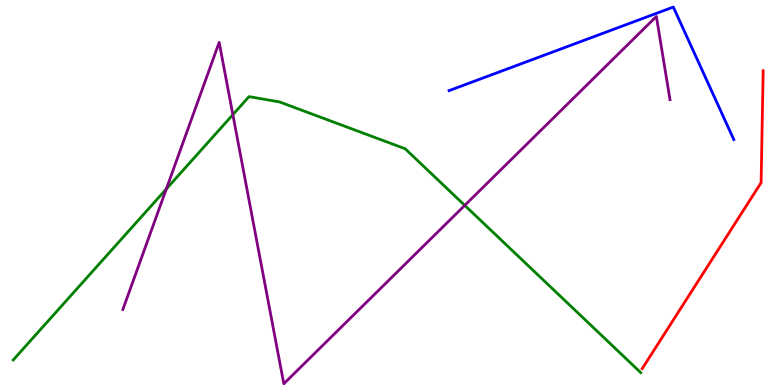[{'lines': ['blue', 'red'], 'intersections': []}, {'lines': ['green', 'red'], 'intersections': []}, {'lines': ['purple', 'red'], 'intersections': []}, {'lines': ['blue', 'green'], 'intersections': []}, {'lines': ['blue', 'purple'], 'intersections': []}, {'lines': ['green', 'purple'], 'intersections': [{'x': 2.15, 'y': 5.09}, {'x': 3.0, 'y': 7.02}, {'x': 6.0, 'y': 4.67}]}]